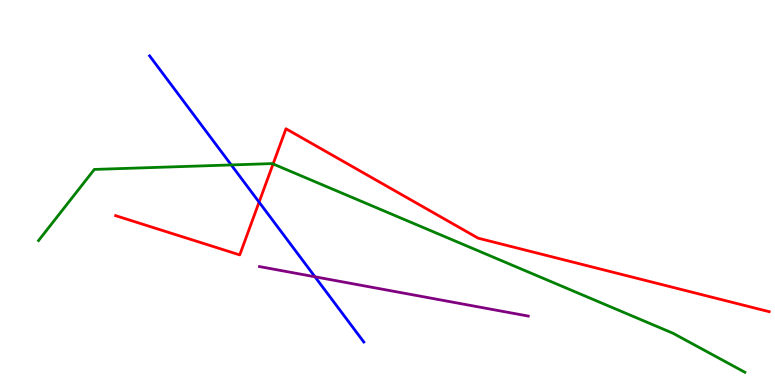[{'lines': ['blue', 'red'], 'intersections': [{'x': 3.34, 'y': 4.75}]}, {'lines': ['green', 'red'], 'intersections': [{'x': 3.52, 'y': 5.74}]}, {'lines': ['purple', 'red'], 'intersections': []}, {'lines': ['blue', 'green'], 'intersections': [{'x': 2.98, 'y': 5.72}]}, {'lines': ['blue', 'purple'], 'intersections': [{'x': 4.06, 'y': 2.81}]}, {'lines': ['green', 'purple'], 'intersections': []}]